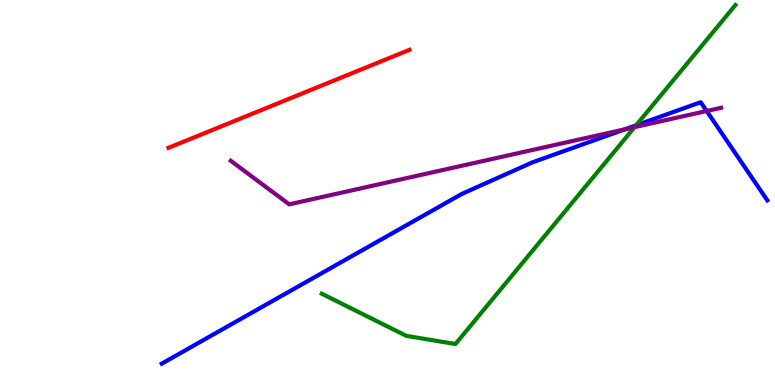[{'lines': ['blue', 'red'], 'intersections': []}, {'lines': ['green', 'red'], 'intersections': []}, {'lines': ['purple', 'red'], 'intersections': []}, {'lines': ['blue', 'green'], 'intersections': [{'x': 8.21, 'y': 6.75}]}, {'lines': ['blue', 'purple'], 'intersections': [{'x': 8.07, 'y': 6.64}, {'x': 9.12, 'y': 7.12}]}, {'lines': ['green', 'purple'], 'intersections': [{'x': 8.19, 'y': 6.7}]}]